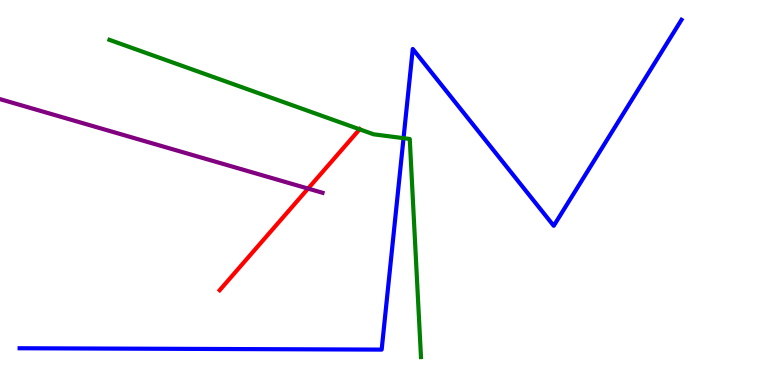[{'lines': ['blue', 'red'], 'intersections': []}, {'lines': ['green', 'red'], 'intersections': [{'x': 4.64, 'y': 6.64}]}, {'lines': ['purple', 'red'], 'intersections': [{'x': 3.98, 'y': 5.1}]}, {'lines': ['blue', 'green'], 'intersections': [{'x': 5.21, 'y': 6.41}]}, {'lines': ['blue', 'purple'], 'intersections': []}, {'lines': ['green', 'purple'], 'intersections': []}]